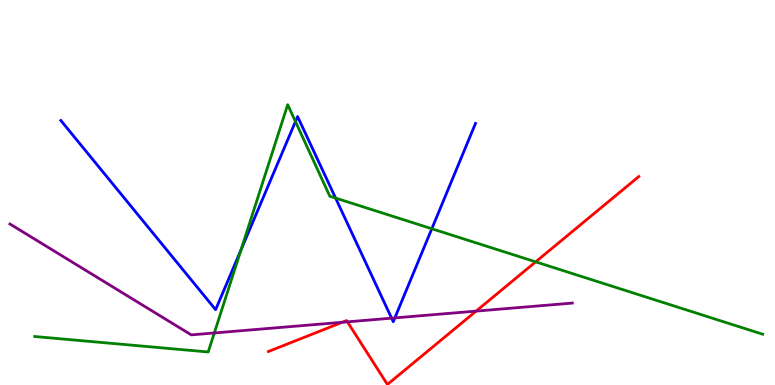[{'lines': ['blue', 'red'], 'intersections': []}, {'lines': ['green', 'red'], 'intersections': [{'x': 6.91, 'y': 3.2}]}, {'lines': ['purple', 'red'], 'intersections': [{'x': 4.42, 'y': 1.63}, {'x': 4.48, 'y': 1.64}, {'x': 6.14, 'y': 1.92}]}, {'lines': ['blue', 'green'], 'intersections': [{'x': 3.11, 'y': 3.51}, {'x': 3.81, 'y': 6.84}, {'x': 4.33, 'y': 4.86}, {'x': 5.57, 'y': 4.06}]}, {'lines': ['blue', 'purple'], 'intersections': [{'x': 5.05, 'y': 1.74}, {'x': 5.09, 'y': 1.74}]}, {'lines': ['green', 'purple'], 'intersections': [{'x': 2.77, 'y': 1.35}]}]